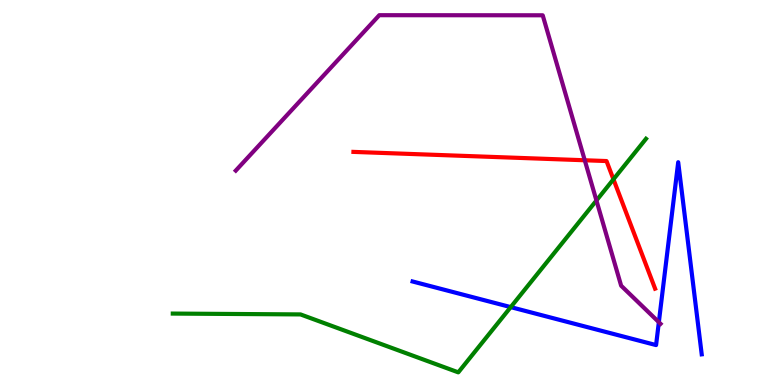[{'lines': ['blue', 'red'], 'intersections': []}, {'lines': ['green', 'red'], 'intersections': [{'x': 7.92, 'y': 5.34}]}, {'lines': ['purple', 'red'], 'intersections': [{'x': 7.55, 'y': 5.84}]}, {'lines': ['blue', 'green'], 'intersections': [{'x': 6.59, 'y': 2.02}]}, {'lines': ['blue', 'purple'], 'intersections': [{'x': 8.5, 'y': 1.63}]}, {'lines': ['green', 'purple'], 'intersections': [{'x': 7.7, 'y': 4.79}]}]